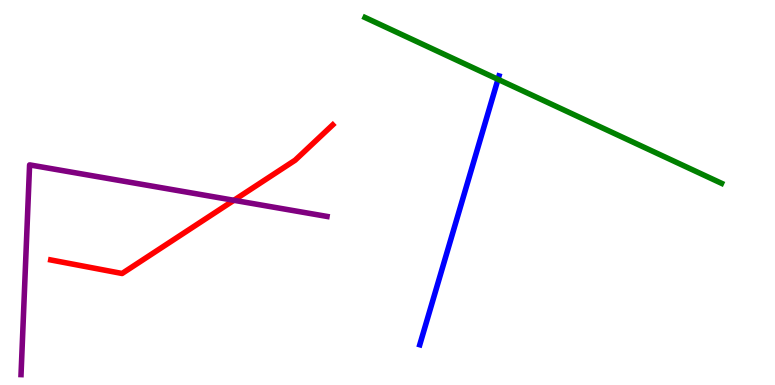[{'lines': ['blue', 'red'], 'intersections': []}, {'lines': ['green', 'red'], 'intersections': []}, {'lines': ['purple', 'red'], 'intersections': [{'x': 3.02, 'y': 4.8}]}, {'lines': ['blue', 'green'], 'intersections': [{'x': 6.43, 'y': 7.94}]}, {'lines': ['blue', 'purple'], 'intersections': []}, {'lines': ['green', 'purple'], 'intersections': []}]